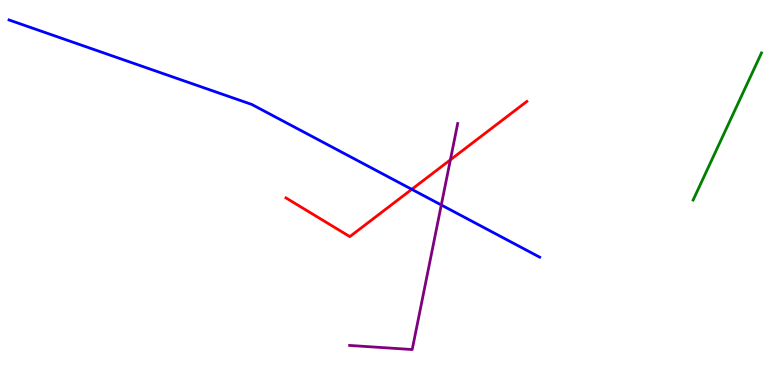[{'lines': ['blue', 'red'], 'intersections': [{'x': 5.31, 'y': 5.08}]}, {'lines': ['green', 'red'], 'intersections': []}, {'lines': ['purple', 'red'], 'intersections': [{'x': 5.81, 'y': 5.85}]}, {'lines': ['blue', 'green'], 'intersections': []}, {'lines': ['blue', 'purple'], 'intersections': [{'x': 5.69, 'y': 4.68}]}, {'lines': ['green', 'purple'], 'intersections': []}]